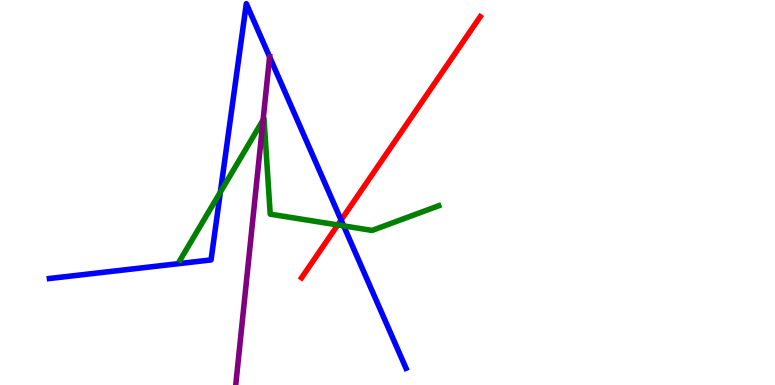[{'lines': ['blue', 'red'], 'intersections': [{'x': 4.4, 'y': 4.28}]}, {'lines': ['green', 'red'], 'intersections': [{'x': 4.36, 'y': 4.16}]}, {'lines': ['purple', 'red'], 'intersections': []}, {'lines': ['blue', 'green'], 'intersections': [{'x': 2.84, 'y': 5.01}, {'x': 4.43, 'y': 4.13}]}, {'lines': ['blue', 'purple'], 'intersections': [{'x': 3.48, 'y': 8.52}]}, {'lines': ['green', 'purple'], 'intersections': [{'x': 3.39, 'y': 6.88}]}]